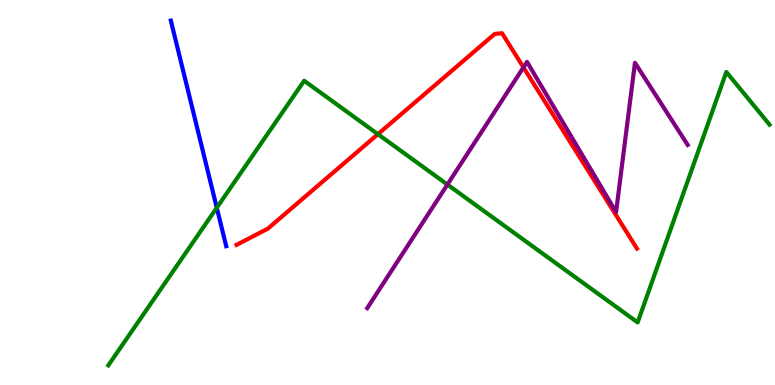[{'lines': ['blue', 'red'], 'intersections': []}, {'lines': ['green', 'red'], 'intersections': [{'x': 4.88, 'y': 6.51}]}, {'lines': ['purple', 'red'], 'intersections': [{'x': 6.75, 'y': 8.25}]}, {'lines': ['blue', 'green'], 'intersections': [{'x': 2.8, 'y': 4.6}]}, {'lines': ['blue', 'purple'], 'intersections': []}, {'lines': ['green', 'purple'], 'intersections': [{'x': 5.77, 'y': 5.21}]}]